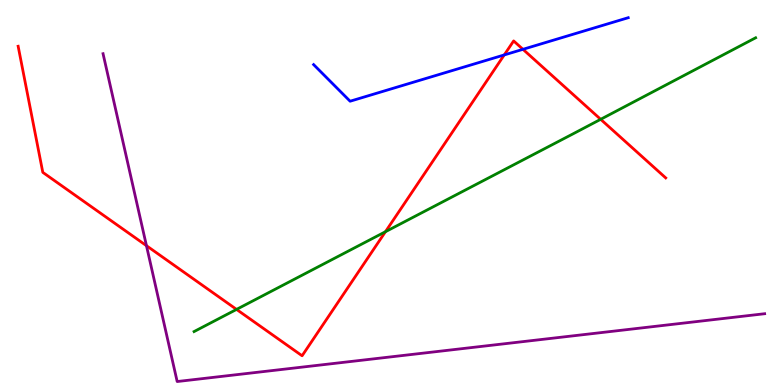[{'lines': ['blue', 'red'], 'intersections': [{'x': 6.51, 'y': 8.57}, {'x': 6.75, 'y': 8.72}]}, {'lines': ['green', 'red'], 'intersections': [{'x': 3.05, 'y': 1.96}, {'x': 4.97, 'y': 3.98}, {'x': 7.75, 'y': 6.9}]}, {'lines': ['purple', 'red'], 'intersections': [{'x': 1.89, 'y': 3.62}]}, {'lines': ['blue', 'green'], 'intersections': []}, {'lines': ['blue', 'purple'], 'intersections': []}, {'lines': ['green', 'purple'], 'intersections': []}]